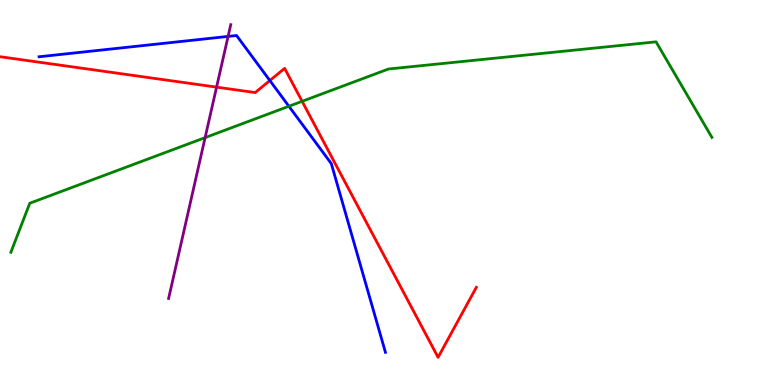[{'lines': ['blue', 'red'], 'intersections': [{'x': 3.48, 'y': 7.91}]}, {'lines': ['green', 'red'], 'intersections': [{'x': 3.9, 'y': 7.37}]}, {'lines': ['purple', 'red'], 'intersections': [{'x': 2.79, 'y': 7.74}]}, {'lines': ['blue', 'green'], 'intersections': [{'x': 3.73, 'y': 7.24}]}, {'lines': ['blue', 'purple'], 'intersections': [{'x': 2.94, 'y': 9.05}]}, {'lines': ['green', 'purple'], 'intersections': [{'x': 2.65, 'y': 6.43}]}]